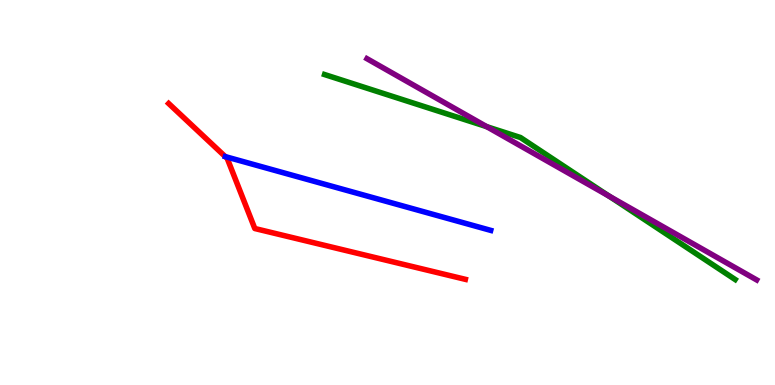[{'lines': ['blue', 'red'], 'intersections': []}, {'lines': ['green', 'red'], 'intersections': []}, {'lines': ['purple', 'red'], 'intersections': []}, {'lines': ['blue', 'green'], 'intersections': []}, {'lines': ['blue', 'purple'], 'intersections': []}, {'lines': ['green', 'purple'], 'intersections': [{'x': 6.28, 'y': 6.71}, {'x': 7.86, 'y': 4.91}]}]